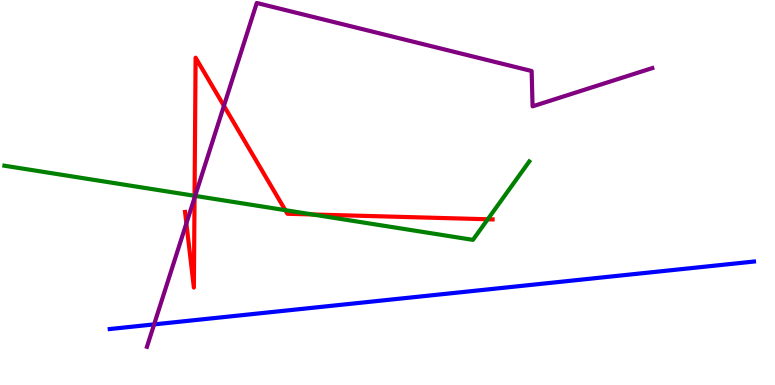[{'lines': ['blue', 'red'], 'intersections': []}, {'lines': ['green', 'red'], 'intersections': [{'x': 2.51, 'y': 4.91}, {'x': 3.68, 'y': 4.54}, {'x': 4.03, 'y': 4.43}, {'x': 6.29, 'y': 4.3}]}, {'lines': ['purple', 'red'], 'intersections': [{'x': 2.4, 'y': 4.2}, {'x': 2.51, 'y': 4.86}, {'x': 2.89, 'y': 7.25}]}, {'lines': ['blue', 'green'], 'intersections': []}, {'lines': ['blue', 'purple'], 'intersections': [{'x': 1.99, 'y': 1.57}]}, {'lines': ['green', 'purple'], 'intersections': [{'x': 2.52, 'y': 4.91}]}]